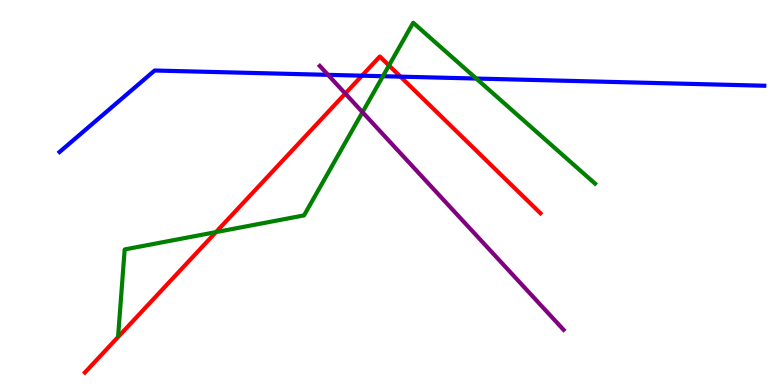[{'lines': ['blue', 'red'], 'intersections': [{'x': 4.67, 'y': 8.03}, {'x': 5.17, 'y': 8.01}]}, {'lines': ['green', 'red'], 'intersections': [{'x': 2.79, 'y': 3.97}, {'x': 5.02, 'y': 8.3}]}, {'lines': ['purple', 'red'], 'intersections': [{'x': 4.46, 'y': 7.57}]}, {'lines': ['blue', 'green'], 'intersections': [{'x': 4.94, 'y': 8.02}, {'x': 6.15, 'y': 7.96}]}, {'lines': ['blue', 'purple'], 'intersections': [{'x': 4.23, 'y': 8.06}]}, {'lines': ['green', 'purple'], 'intersections': [{'x': 4.68, 'y': 7.09}]}]